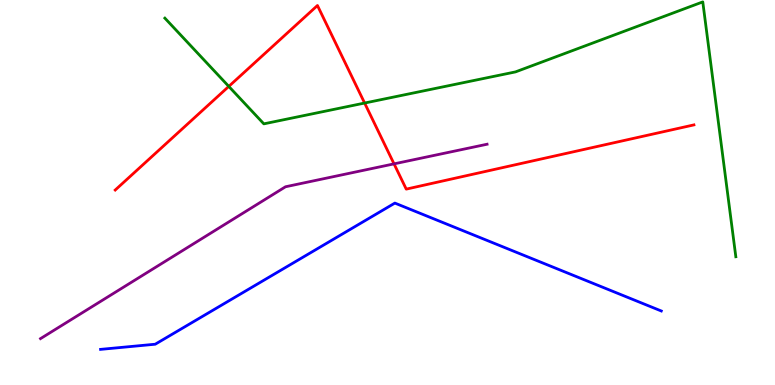[{'lines': ['blue', 'red'], 'intersections': []}, {'lines': ['green', 'red'], 'intersections': [{'x': 2.95, 'y': 7.76}, {'x': 4.7, 'y': 7.32}]}, {'lines': ['purple', 'red'], 'intersections': [{'x': 5.08, 'y': 5.74}]}, {'lines': ['blue', 'green'], 'intersections': []}, {'lines': ['blue', 'purple'], 'intersections': []}, {'lines': ['green', 'purple'], 'intersections': []}]